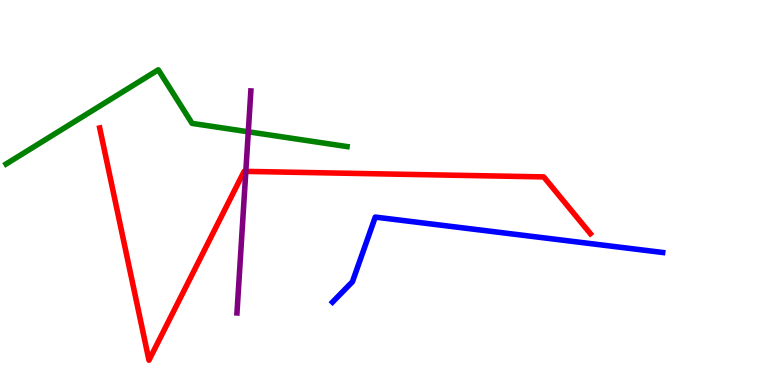[{'lines': ['blue', 'red'], 'intersections': []}, {'lines': ['green', 'red'], 'intersections': []}, {'lines': ['purple', 'red'], 'intersections': [{'x': 3.17, 'y': 5.55}]}, {'lines': ['blue', 'green'], 'intersections': []}, {'lines': ['blue', 'purple'], 'intersections': []}, {'lines': ['green', 'purple'], 'intersections': [{'x': 3.2, 'y': 6.58}]}]